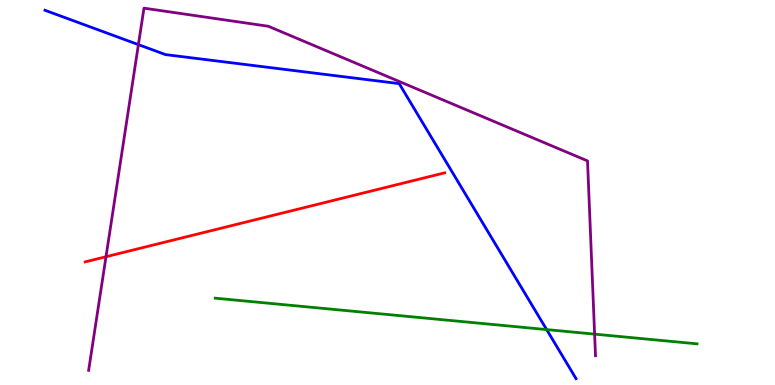[{'lines': ['blue', 'red'], 'intersections': []}, {'lines': ['green', 'red'], 'intersections': []}, {'lines': ['purple', 'red'], 'intersections': [{'x': 1.37, 'y': 3.33}]}, {'lines': ['blue', 'green'], 'intersections': [{'x': 7.05, 'y': 1.44}]}, {'lines': ['blue', 'purple'], 'intersections': [{'x': 1.79, 'y': 8.84}]}, {'lines': ['green', 'purple'], 'intersections': [{'x': 7.67, 'y': 1.32}]}]